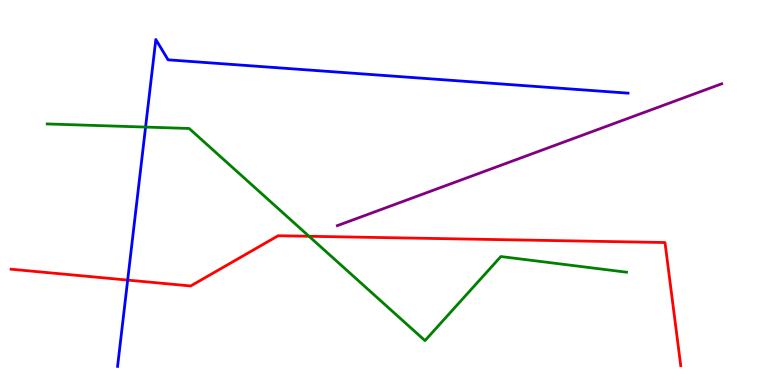[{'lines': ['blue', 'red'], 'intersections': [{'x': 1.65, 'y': 2.72}]}, {'lines': ['green', 'red'], 'intersections': [{'x': 3.99, 'y': 3.86}]}, {'lines': ['purple', 'red'], 'intersections': []}, {'lines': ['blue', 'green'], 'intersections': [{'x': 1.88, 'y': 6.7}]}, {'lines': ['blue', 'purple'], 'intersections': []}, {'lines': ['green', 'purple'], 'intersections': []}]